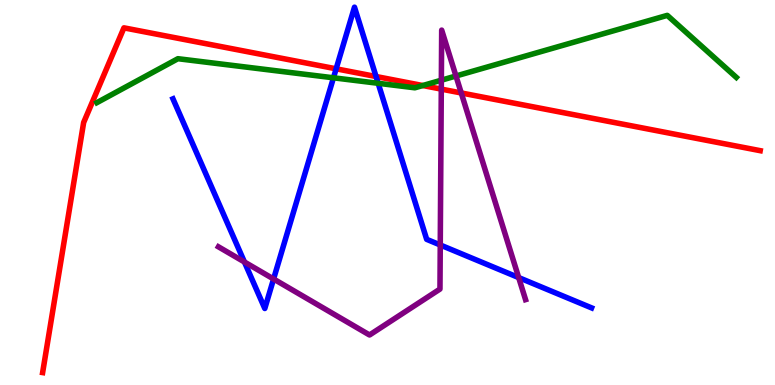[{'lines': ['blue', 'red'], 'intersections': [{'x': 4.34, 'y': 8.21}, {'x': 4.85, 'y': 8.01}]}, {'lines': ['green', 'red'], 'intersections': [{'x': 5.45, 'y': 7.78}]}, {'lines': ['purple', 'red'], 'intersections': [{'x': 5.69, 'y': 7.69}, {'x': 5.95, 'y': 7.59}]}, {'lines': ['blue', 'green'], 'intersections': [{'x': 4.3, 'y': 7.98}, {'x': 4.88, 'y': 7.84}]}, {'lines': ['blue', 'purple'], 'intersections': [{'x': 3.15, 'y': 3.2}, {'x': 3.53, 'y': 2.75}, {'x': 5.68, 'y': 3.64}, {'x': 6.69, 'y': 2.79}]}, {'lines': ['green', 'purple'], 'intersections': [{'x': 5.69, 'y': 7.92}, {'x': 5.88, 'y': 8.03}]}]